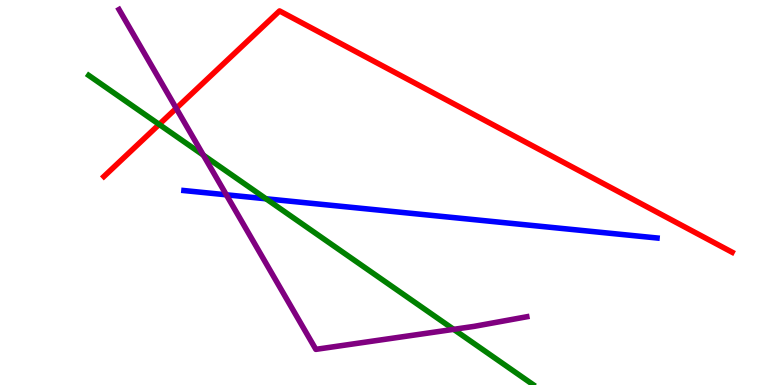[{'lines': ['blue', 'red'], 'intersections': []}, {'lines': ['green', 'red'], 'intersections': [{'x': 2.05, 'y': 6.77}]}, {'lines': ['purple', 'red'], 'intersections': [{'x': 2.27, 'y': 7.19}]}, {'lines': ['blue', 'green'], 'intersections': [{'x': 3.43, 'y': 4.84}]}, {'lines': ['blue', 'purple'], 'intersections': [{'x': 2.92, 'y': 4.94}]}, {'lines': ['green', 'purple'], 'intersections': [{'x': 2.62, 'y': 5.97}, {'x': 5.85, 'y': 1.45}]}]